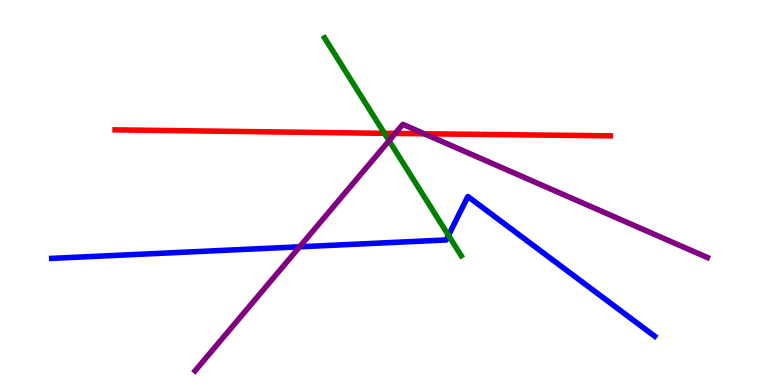[{'lines': ['blue', 'red'], 'intersections': []}, {'lines': ['green', 'red'], 'intersections': [{'x': 4.96, 'y': 6.54}]}, {'lines': ['purple', 'red'], 'intersections': [{'x': 5.1, 'y': 6.53}, {'x': 5.48, 'y': 6.53}]}, {'lines': ['blue', 'green'], 'intersections': [{'x': 5.79, 'y': 3.89}]}, {'lines': ['blue', 'purple'], 'intersections': [{'x': 3.87, 'y': 3.59}]}, {'lines': ['green', 'purple'], 'intersections': [{'x': 5.02, 'y': 6.35}]}]